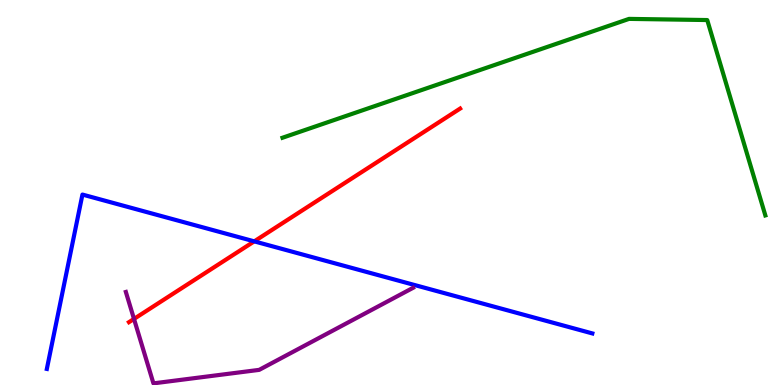[{'lines': ['blue', 'red'], 'intersections': [{'x': 3.28, 'y': 3.73}]}, {'lines': ['green', 'red'], 'intersections': []}, {'lines': ['purple', 'red'], 'intersections': [{'x': 1.73, 'y': 1.72}]}, {'lines': ['blue', 'green'], 'intersections': []}, {'lines': ['blue', 'purple'], 'intersections': []}, {'lines': ['green', 'purple'], 'intersections': []}]